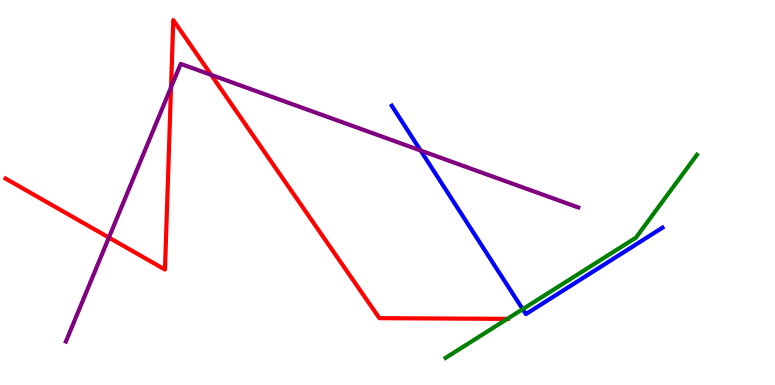[{'lines': ['blue', 'red'], 'intersections': []}, {'lines': ['green', 'red'], 'intersections': [{'x': 6.55, 'y': 1.72}]}, {'lines': ['purple', 'red'], 'intersections': [{'x': 1.41, 'y': 3.83}, {'x': 2.21, 'y': 7.73}, {'x': 2.72, 'y': 8.06}]}, {'lines': ['blue', 'green'], 'intersections': [{'x': 6.74, 'y': 1.97}]}, {'lines': ['blue', 'purple'], 'intersections': [{'x': 5.43, 'y': 6.09}]}, {'lines': ['green', 'purple'], 'intersections': []}]